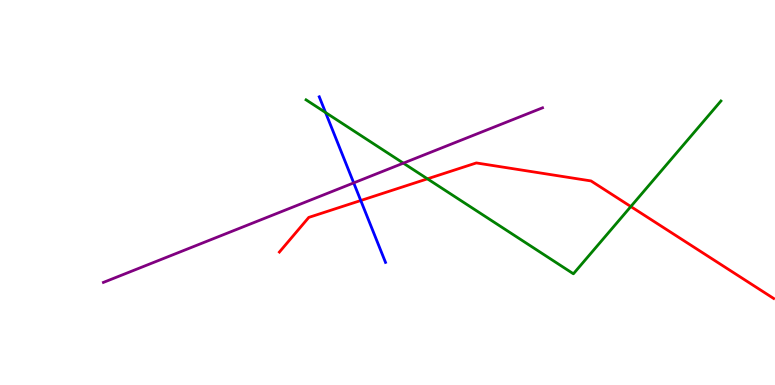[{'lines': ['blue', 'red'], 'intersections': [{'x': 4.65, 'y': 4.79}]}, {'lines': ['green', 'red'], 'intersections': [{'x': 5.52, 'y': 5.35}, {'x': 8.14, 'y': 4.64}]}, {'lines': ['purple', 'red'], 'intersections': []}, {'lines': ['blue', 'green'], 'intersections': [{'x': 4.2, 'y': 7.08}]}, {'lines': ['blue', 'purple'], 'intersections': [{'x': 4.56, 'y': 5.25}]}, {'lines': ['green', 'purple'], 'intersections': [{'x': 5.2, 'y': 5.76}]}]